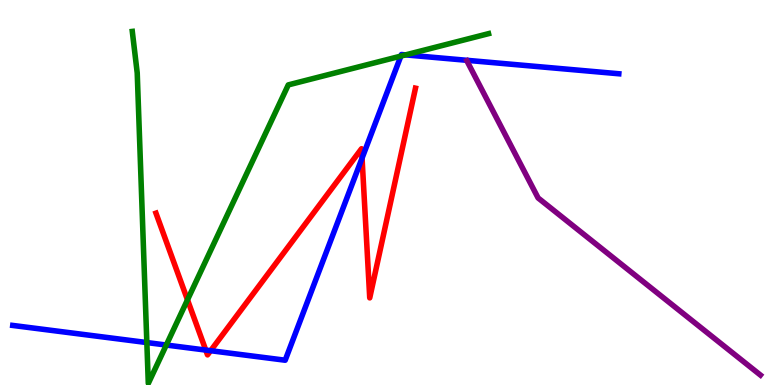[{'lines': ['blue', 'red'], 'intersections': [{'x': 2.66, 'y': 0.907}, {'x': 2.72, 'y': 0.891}, {'x': 4.67, 'y': 5.89}]}, {'lines': ['green', 'red'], 'intersections': [{'x': 2.42, 'y': 2.21}]}, {'lines': ['purple', 'red'], 'intersections': []}, {'lines': ['blue', 'green'], 'intersections': [{'x': 1.89, 'y': 1.1}, {'x': 2.15, 'y': 1.04}, {'x': 5.17, 'y': 8.54}, {'x': 5.23, 'y': 8.57}]}, {'lines': ['blue', 'purple'], 'intersections': []}, {'lines': ['green', 'purple'], 'intersections': []}]